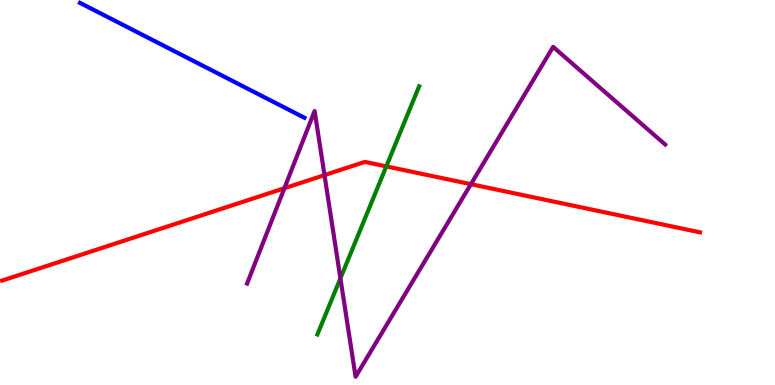[{'lines': ['blue', 'red'], 'intersections': []}, {'lines': ['green', 'red'], 'intersections': [{'x': 4.98, 'y': 5.68}]}, {'lines': ['purple', 'red'], 'intersections': [{'x': 3.67, 'y': 5.11}, {'x': 4.19, 'y': 5.45}, {'x': 6.08, 'y': 5.22}]}, {'lines': ['blue', 'green'], 'intersections': []}, {'lines': ['blue', 'purple'], 'intersections': []}, {'lines': ['green', 'purple'], 'intersections': [{'x': 4.39, 'y': 2.77}]}]